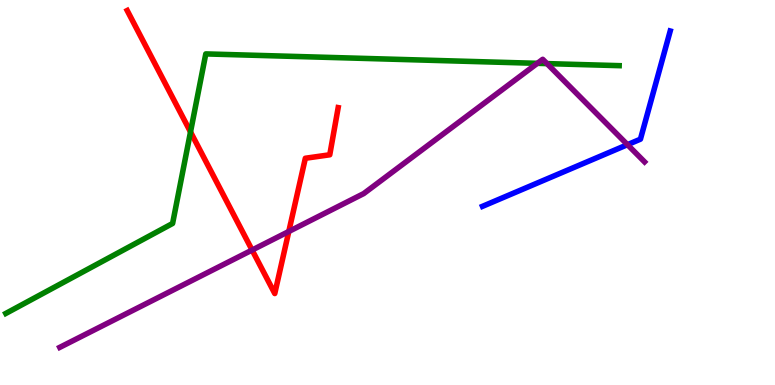[{'lines': ['blue', 'red'], 'intersections': []}, {'lines': ['green', 'red'], 'intersections': [{'x': 2.46, 'y': 6.57}]}, {'lines': ['purple', 'red'], 'intersections': [{'x': 3.25, 'y': 3.51}, {'x': 3.73, 'y': 3.99}]}, {'lines': ['blue', 'green'], 'intersections': []}, {'lines': ['blue', 'purple'], 'intersections': [{'x': 8.1, 'y': 6.24}]}, {'lines': ['green', 'purple'], 'intersections': [{'x': 6.93, 'y': 8.36}, {'x': 7.06, 'y': 8.35}]}]